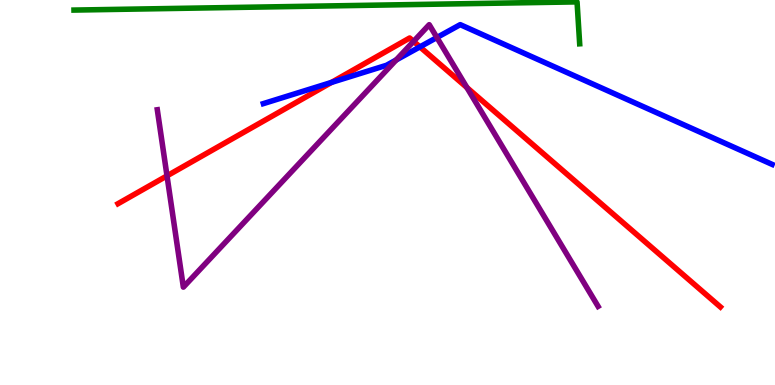[{'lines': ['blue', 'red'], 'intersections': [{'x': 4.28, 'y': 7.86}, {'x': 5.42, 'y': 8.78}]}, {'lines': ['green', 'red'], 'intersections': []}, {'lines': ['purple', 'red'], 'intersections': [{'x': 2.15, 'y': 5.43}, {'x': 5.34, 'y': 8.92}, {'x': 6.02, 'y': 7.73}]}, {'lines': ['blue', 'green'], 'intersections': []}, {'lines': ['blue', 'purple'], 'intersections': [{'x': 5.11, 'y': 8.44}, {'x': 5.64, 'y': 9.03}]}, {'lines': ['green', 'purple'], 'intersections': []}]